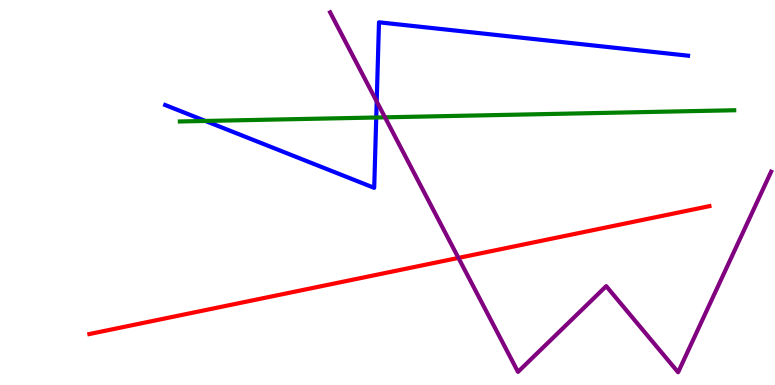[{'lines': ['blue', 'red'], 'intersections': []}, {'lines': ['green', 'red'], 'intersections': []}, {'lines': ['purple', 'red'], 'intersections': [{'x': 5.92, 'y': 3.3}]}, {'lines': ['blue', 'green'], 'intersections': [{'x': 2.65, 'y': 6.86}, {'x': 4.85, 'y': 6.95}]}, {'lines': ['blue', 'purple'], 'intersections': [{'x': 4.86, 'y': 7.36}]}, {'lines': ['green', 'purple'], 'intersections': [{'x': 4.97, 'y': 6.95}]}]